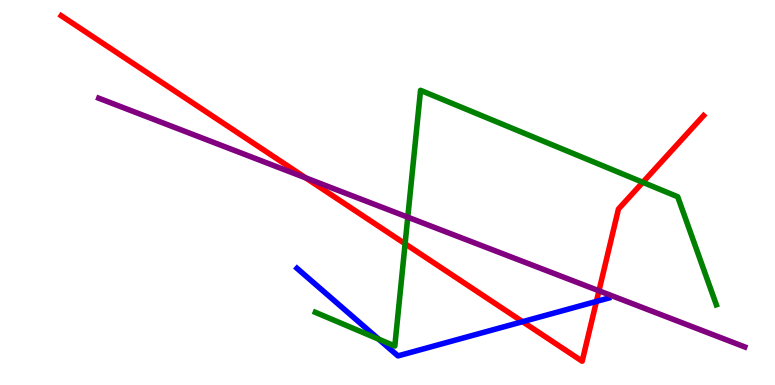[{'lines': ['blue', 'red'], 'intersections': [{'x': 6.74, 'y': 1.64}, {'x': 7.7, 'y': 2.17}]}, {'lines': ['green', 'red'], 'intersections': [{'x': 5.23, 'y': 3.67}, {'x': 8.29, 'y': 5.26}]}, {'lines': ['purple', 'red'], 'intersections': [{'x': 3.95, 'y': 5.38}, {'x': 7.73, 'y': 2.45}]}, {'lines': ['blue', 'green'], 'intersections': [{'x': 4.89, 'y': 1.19}]}, {'lines': ['blue', 'purple'], 'intersections': []}, {'lines': ['green', 'purple'], 'intersections': [{'x': 5.26, 'y': 4.36}]}]